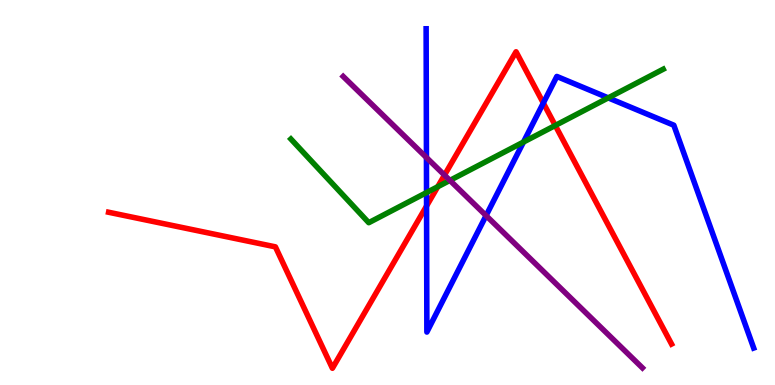[{'lines': ['blue', 'red'], 'intersections': [{'x': 5.5, 'y': 4.65}, {'x': 7.01, 'y': 7.32}]}, {'lines': ['green', 'red'], 'intersections': [{'x': 5.65, 'y': 5.15}, {'x': 7.16, 'y': 6.74}]}, {'lines': ['purple', 'red'], 'intersections': [{'x': 5.74, 'y': 5.45}]}, {'lines': ['blue', 'green'], 'intersections': [{'x': 5.5, 'y': 5.0}, {'x': 6.75, 'y': 6.31}, {'x': 7.85, 'y': 7.46}]}, {'lines': ['blue', 'purple'], 'intersections': [{'x': 5.5, 'y': 5.91}, {'x': 6.27, 'y': 4.4}]}, {'lines': ['green', 'purple'], 'intersections': [{'x': 5.81, 'y': 5.31}]}]